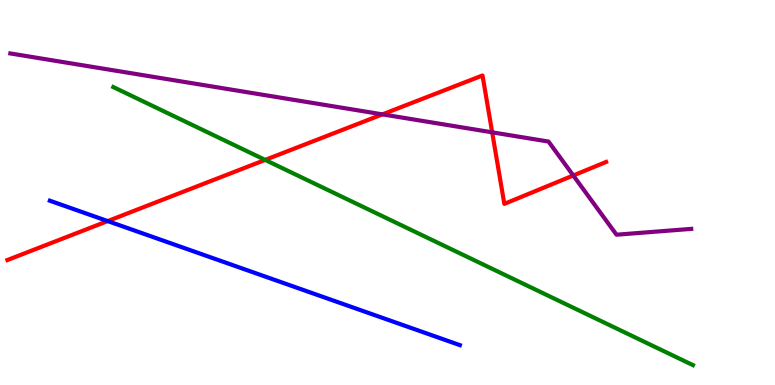[{'lines': ['blue', 'red'], 'intersections': [{'x': 1.39, 'y': 4.26}]}, {'lines': ['green', 'red'], 'intersections': [{'x': 3.42, 'y': 5.85}]}, {'lines': ['purple', 'red'], 'intersections': [{'x': 4.93, 'y': 7.03}, {'x': 6.35, 'y': 6.56}, {'x': 7.4, 'y': 5.44}]}, {'lines': ['blue', 'green'], 'intersections': []}, {'lines': ['blue', 'purple'], 'intersections': []}, {'lines': ['green', 'purple'], 'intersections': []}]